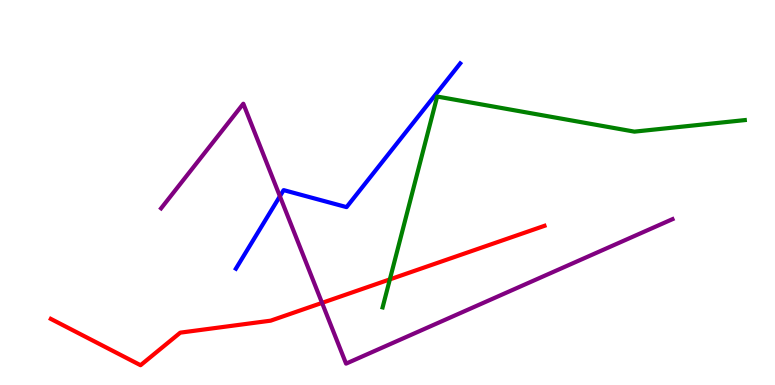[{'lines': ['blue', 'red'], 'intersections': []}, {'lines': ['green', 'red'], 'intersections': [{'x': 5.03, 'y': 2.74}]}, {'lines': ['purple', 'red'], 'intersections': [{'x': 4.16, 'y': 2.13}]}, {'lines': ['blue', 'green'], 'intersections': []}, {'lines': ['blue', 'purple'], 'intersections': [{'x': 3.61, 'y': 4.9}]}, {'lines': ['green', 'purple'], 'intersections': []}]